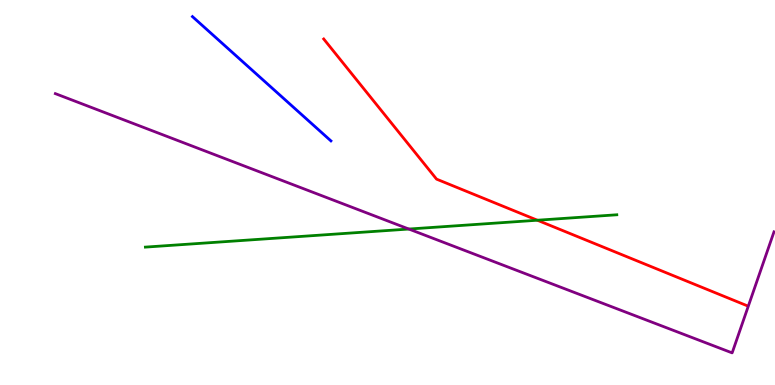[{'lines': ['blue', 'red'], 'intersections': []}, {'lines': ['green', 'red'], 'intersections': [{'x': 6.93, 'y': 4.28}]}, {'lines': ['purple', 'red'], 'intersections': []}, {'lines': ['blue', 'green'], 'intersections': []}, {'lines': ['blue', 'purple'], 'intersections': []}, {'lines': ['green', 'purple'], 'intersections': [{'x': 5.28, 'y': 4.05}]}]